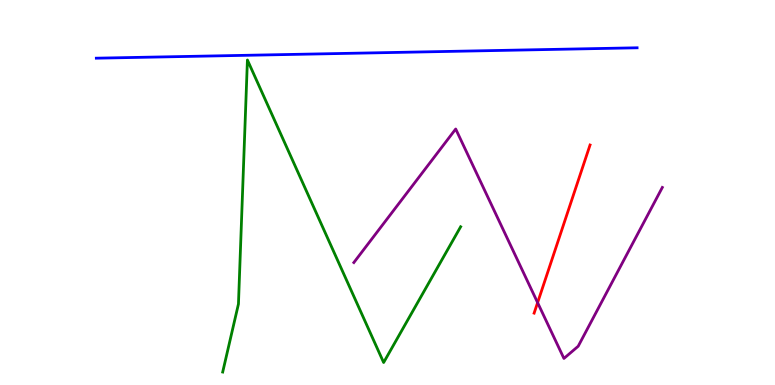[{'lines': ['blue', 'red'], 'intersections': []}, {'lines': ['green', 'red'], 'intersections': []}, {'lines': ['purple', 'red'], 'intersections': [{'x': 6.94, 'y': 2.14}]}, {'lines': ['blue', 'green'], 'intersections': []}, {'lines': ['blue', 'purple'], 'intersections': []}, {'lines': ['green', 'purple'], 'intersections': []}]